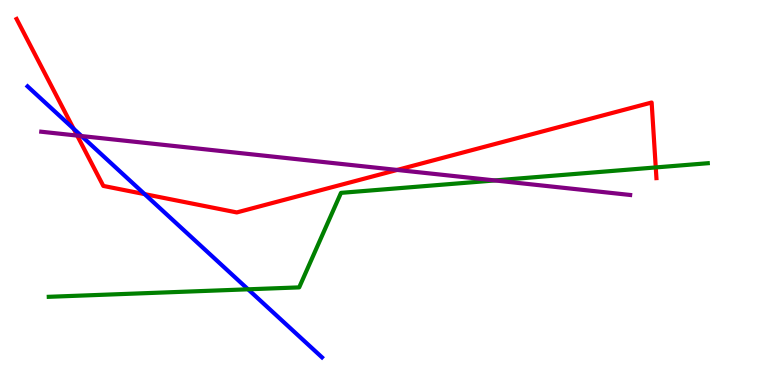[{'lines': ['blue', 'red'], 'intersections': [{'x': 0.95, 'y': 6.66}, {'x': 1.87, 'y': 4.96}]}, {'lines': ['green', 'red'], 'intersections': [{'x': 8.46, 'y': 5.65}]}, {'lines': ['purple', 'red'], 'intersections': [{'x': 0.996, 'y': 6.48}, {'x': 5.12, 'y': 5.59}]}, {'lines': ['blue', 'green'], 'intersections': [{'x': 3.2, 'y': 2.49}]}, {'lines': ['blue', 'purple'], 'intersections': [{'x': 1.05, 'y': 6.47}]}, {'lines': ['green', 'purple'], 'intersections': [{'x': 6.38, 'y': 5.31}]}]